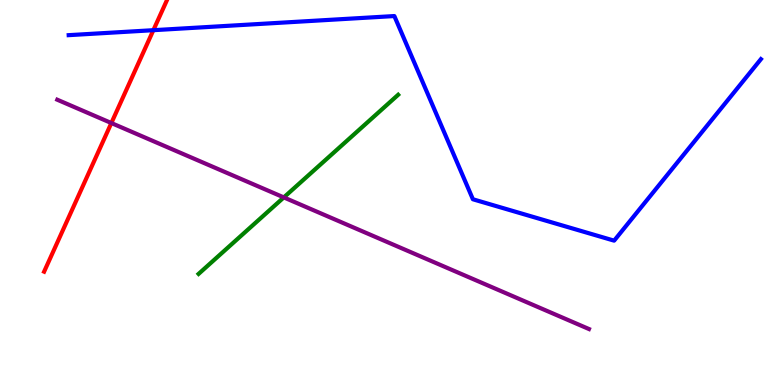[{'lines': ['blue', 'red'], 'intersections': [{'x': 1.98, 'y': 9.22}]}, {'lines': ['green', 'red'], 'intersections': []}, {'lines': ['purple', 'red'], 'intersections': [{'x': 1.44, 'y': 6.8}]}, {'lines': ['blue', 'green'], 'intersections': []}, {'lines': ['blue', 'purple'], 'intersections': []}, {'lines': ['green', 'purple'], 'intersections': [{'x': 3.66, 'y': 4.87}]}]